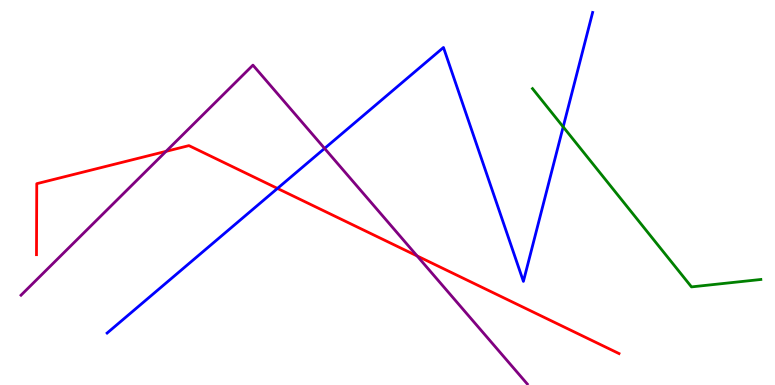[{'lines': ['blue', 'red'], 'intersections': [{'x': 3.58, 'y': 5.11}]}, {'lines': ['green', 'red'], 'intersections': []}, {'lines': ['purple', 'red'], 'intersections': [{'x': 2.14, 'y': 6.07}, {'x': 5.38, 'y': 3.35}]}, {'lines': ['blue', 'green'], 'intersections': [{'x': 7.27, 'y': 6.7}]}, {'lines': ['blue', 'purple'], 'intersections': [{'x': 4.19, 'y': 6.14}]}, {'lines': ['green', 'purple'], 'intersections': []}]